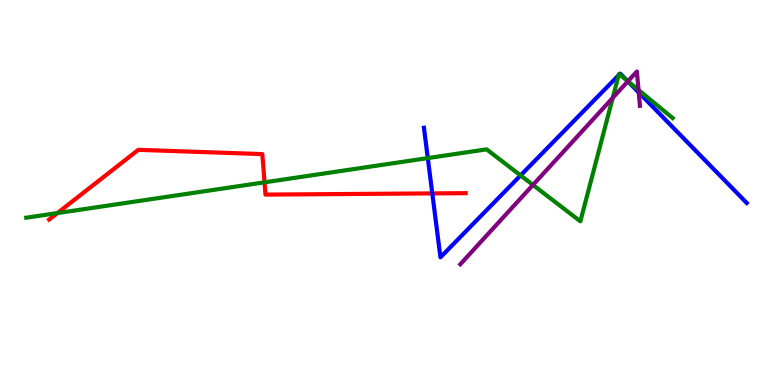[{'lines': ['blue', 'red'], 'intersections': [{'x': 5.58, 'y': 4.98}]}, {'lines': ['green', 'red'], 'intersections': [{'x': 0.741, 'y': 4.47}, {'x': 3.41, 'y': 5.26}]}, {'lines': ['purple', 'red'], 'intersections': []}, {'lines': ['blue', 'green'], 'intersections': [{'x': 5.52, 'y': 5.89}, {'x': 6.72, 'y': 5.44}, {'x': 7.98, 'y': 8.05}, {'x': 7.99, 'y': 8.07}, {'x': 8.09, 'y': 7.91}]}, {'lines': ['blue', 'purple'], 'intersections': [{'x': 8.1, 'y': 7.89}, {'x': 8.24, 'y': 7.6}]}, {'lines': ['green', 'purple'], 'intersections': [{'x': 6.88, 'y': 5.2}, {'x': 7.91, 'y': 7.46}, {'x': 8.1, 'y': 7.89}, {'x': 8.24, 'y': 7.66}]}]